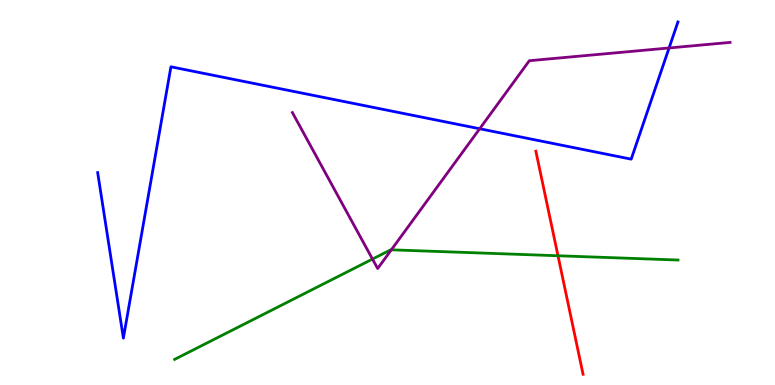[{'lines': ['blue', 'red'], 'intersections': []}, {'lines': ['green', 'red'], 'intersections': [{'x': 7.2, 'y': 3.36}]}, {'lines': ['purple', 'red'], 'intersections': []}, {'lines': ['blue', 'green'], 'intersections': []}, {'lines': ['blue', 'purple'], 'intersections': [{'x': 6.19, 'y': 6.66}, {'x': 8.63, 'y': 8.75}]}, {'lines': ['green', 'purple'], 'intersections': [{'x': 4.81, 'y': 3.27}, {'x': 5.05, 'y': 3.51}]}]